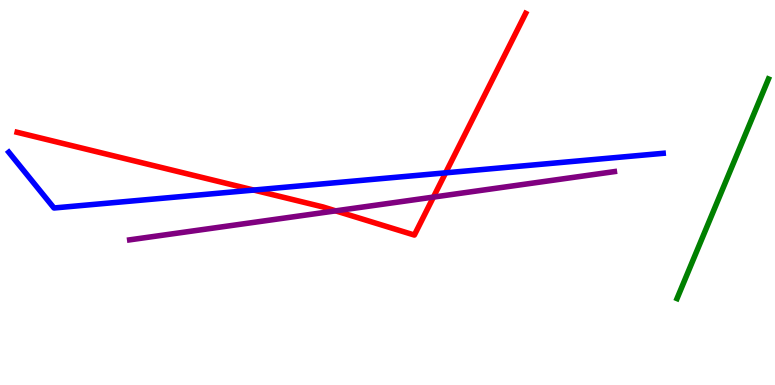[{'lines': ['blue', 'red'], 'intersections': [{'x': 3.27, 'y': 5.06}, {'x': 5.75, 'y': 5.51}]}, {'lines': ['green', 'red'], 'intersections': []}, {'lines': ['purple', 'red'], 'intersections': [{'x': 4.33, 'y': 4.52}, {'x': 5.59, 'y': 4.88}]}, {'lines': ['blue', 'green'], 'intersections': []}, {'lines': ['blue', 'purple'], 'intersections': []}, {'lines': ['green', 'purple'], 'intersections': []}]